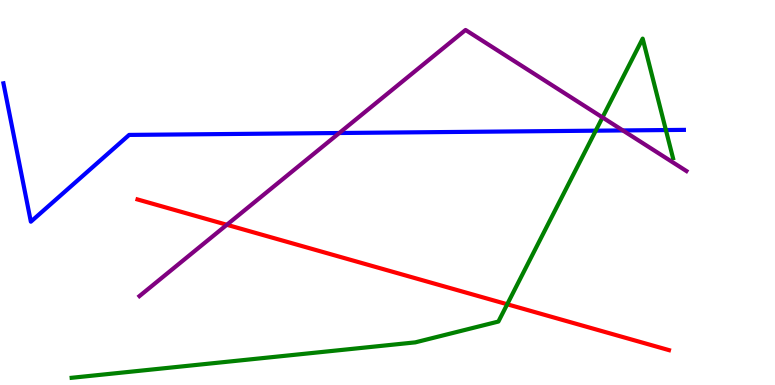[{'lines': ['blue', 'red'], 'intersections': []}, {'lines': ['green', 'red'], 'intersections': [{'x': 6.54, 'y': 2.1}]}, {'lines': ['purple', 'red'], 'intersections': [{'x': 2.93, 'y': 4.16}]}, {'lines': ['blue', 'green'], 'intersections': [{'x': 7.69, 'y': 6.61}, {'x': 8.59, 'y': 6.62}]}, {'lines': ['blue', 'purple'], 'intersections': [{'x': 4.38, 'y': 6.55}, {'x': 8.04, 'y': 6.61}]}, {'lines': ['green', 'purple'], 'intersections': [{'x': 7.77, 'y': 6.95}]}]